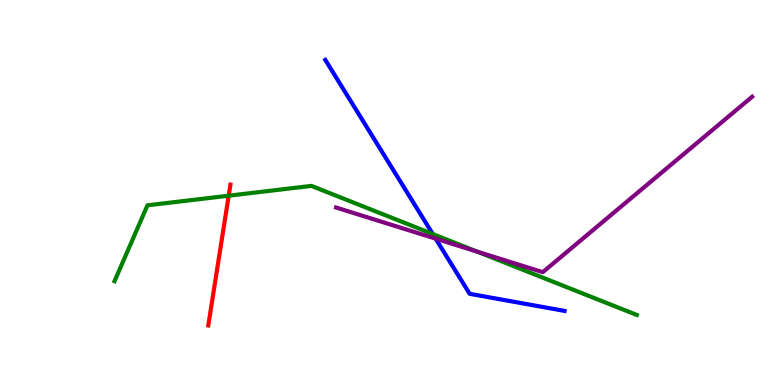[{'lines': ['blue', 'red'], 'intersections': []}, {'lines': ['green', 'red'], 'intersections': [{'x': 2.95, 'y': 4.92}]}, {'lines': ['purple', 'red'], 'intersections': []}, {'lines': ['blue', 'green'], 'intersections': [{'x': 5.58, 'y': 3.92}]}, {'lines': ['blue', 'purple'], 'intersections': [{'x': 5.62, 'y': 3.8}]}, {'lines': ['green', 'purple'], 'intersections': [{'x': 6.16, 'y': 3.46}]}]